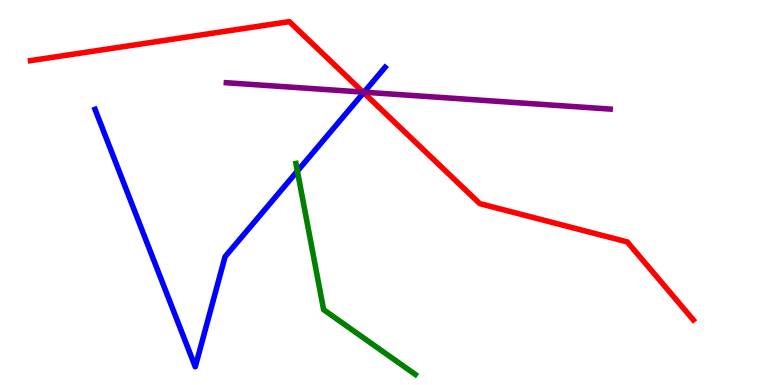[{'lines': ['blue', 'red'], 'intersections': [{'x': 4.69, 'y': 7.59}]}, {'lines': ['green', 'red'], 'intersections': []}, {'lines': ['purple', 'red'], 'intersections': [{'x': 4.68, 'y': 7.61}]}, {'lines': ['blue', 'green'], 'intersections': [{'x': 3.84, 'y': 5.56}]}, {'lines': ['blue', 'purple'], 'intersections': [{'x': 4.7, 'y': 7.61}]}, {'lines': ['green', 'purple'], 'intersections': []}]